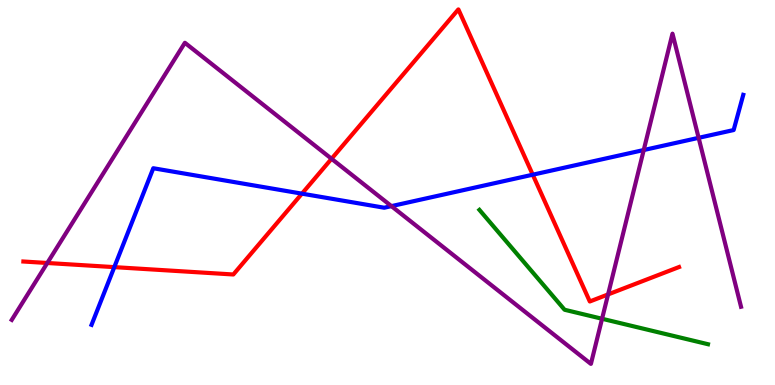[{'lines': ['blue', 'red'], 'intersections': [{'x': 1.47, 'y': 3.06}, {'x': 3.9, 'y': 4.97}, {'x': 6.87, 'y': 5.46}]}, {'lines': ['green', 'red'], 'intersections': []}, {'lines': ['purple', 'red'], 'intersections': [{'x': 0.61, 'y': 3.17}, {'x': 4.28, 'y': 5.88}, {'x': 7.85, 'y': 2.35}]}, {'lines': ['blue', 'green'], 'intersections': []}, {'lines': ['blue', 'purple'], 'intersections': [{'x': 5.05, 'y': 4.65}, {'x': 8.31, 'y': 6.1}, {'x': 9.01, 'y': 6.42}]}, {'lines': ['green', 'purple'], 'intersections': [{'x': 7.77, 'y': 1.72}]}]